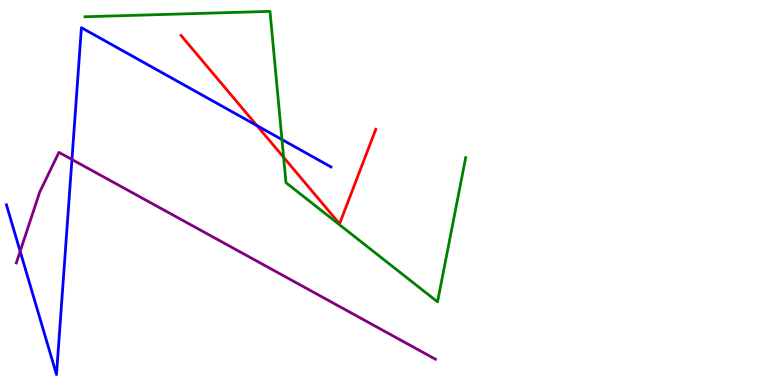[{'lines': ['blue', 'red'], 'intersections': [{'x': 3.32, 'y': 6.74}]}, {'lines': ['green', 'red'], 'intersections': [{'x': 3.66, 'y': 5.91}]}, {'lines': ['purple', 'red'], 'intersections': []}, {'lines': ['blue', 'green'], 'intersections': [{'x': 3.64, 'y': 6.37}]}, {'lines': ['blue', 'purple'], 'intersections': [{'x': 0.26, 'y': 3.47}, {'x': 0.928, 'y': 5.86}]}, {'lines': ['green', 'purple'], 'intersections': []}]